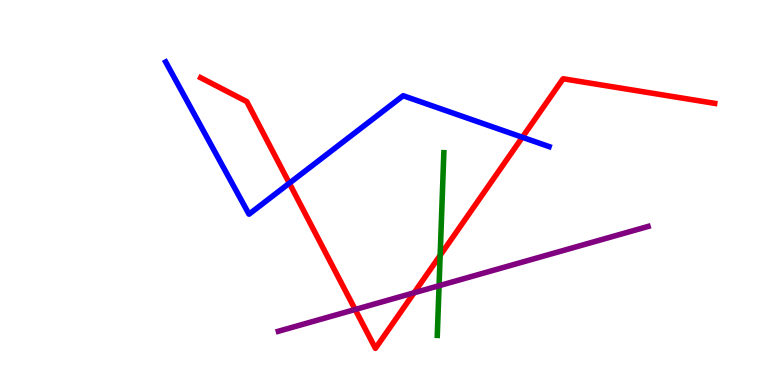[{'lines': ['blue', 'red'], 'intersections': [{'x': 3.73, 'y': 5.24}, {'x': 6.74, 'y': 6.43}]}, {'lines': ['green', 'red'], 'intersections': [{'x': 5.68, 'y': 3.37}]}, {'lines': ['purple', 'red'], 'intersections': [{'x': 4.58, 'y': 1.96}, {'x': 5.34, 'y': 2.4}]}, {'lines': ['blue', 'green'], 'intersections': []}, {'lines': ['blue', 'purple'], 'intersections': []}, {'lines': ['green', 'purple'], 'intersections': [{'x': 5.67, 'y': 2.58}]}]